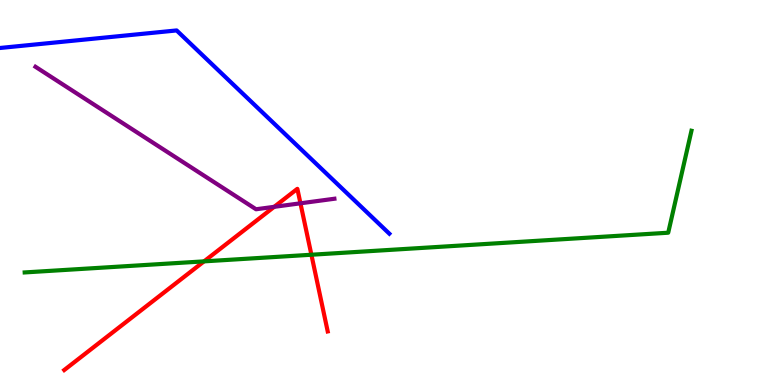[{'lines': ['blue', 'red'], 'intersections': []}, {'lines': ['green', 'red'], 'intersections': [{'x': 2.63, 'y': 3.21}, {'x': 4.02, 'y': 3.38}]}, {'lines': ['purple', 'red'], 'intersections': [{'x': 3.54, 'y': 4.63}, {'x': 3.88, 'y': 4.72}]}, {'lines': ['blue', 'green'], 'intersections': []}, {'lines': ['blue', 'purple'], 'intersections': []}, {'lines': ['green', 'purple'], 'intersections': []}]